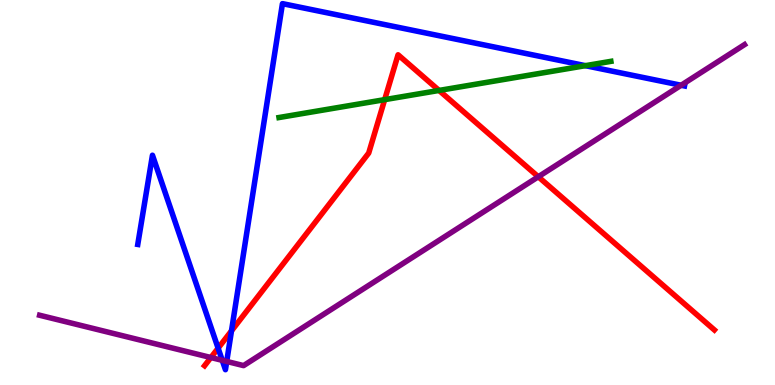[{'lines': ['blue', 'red'], 'intersections': [{'x': 2.81, 'y': 0.957}, {'x': 2.99, 'y': 1.41}]}, {'lines': ['green', 'red'], 'intersections': [{'x': 4.96, 'y': 7.41}, {'x': 5.67, 'y': 7.65}]}, {'lines': ['purple', 'red'], 'intersections': [{'x': 2.72, 'y': 0.713}, {'x': 6.95, 'y': 5.41}]}, {'lines': ['blue', 'green'], 'intersections': [{'x': 7.55, 'y': 8.29}]}, {'lines': ['blue', 'purple'], 'intersections': [{'x': 2.87, 'y': 0.641}, {'x': 2.93, 'y': 0.612}, {'x': 8.79, 'y': 7.79}]}, {'lines': ['green', 'purple'], 'intersections': []}]